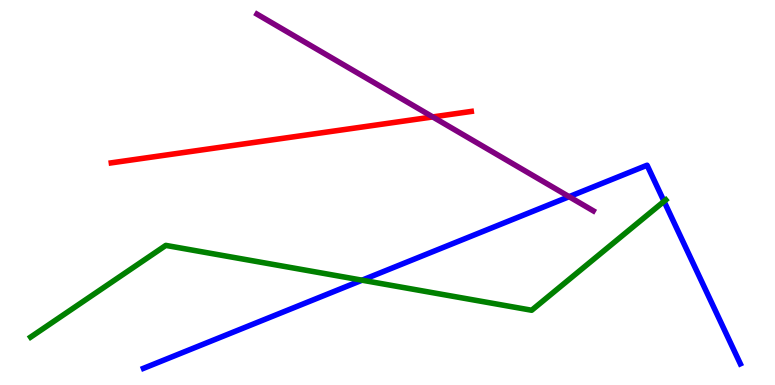[{'lines': ['blue', 'red'], 'intersections': []}, {'lines': ['green', 'red'], 'intersections': []}, {'lines': ['purple', 'red'], 'intersections': [{'x': 5.58, 'y': 6.96}]}, {'lines': ['blue', 'green'], 'intersections': [{'x': 4.67, 'y': 2.72}, {'x': 8.57, 'y': 4.77}]}, {'lines': ['blue', 'purple'], 'intersections': [{'x': 7.34, 'y': 4.89}]}, {'lines': ['green', 'purple'], 'intersections': []}]